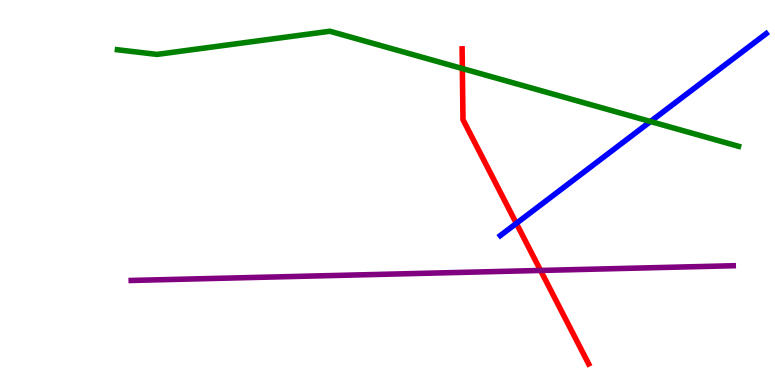[{'lines': ['blue', 'red'], 'intersections': [{'x': 6.66, 'y': 4.2}]}, {'lines': ['green', 'red'], 'intersections': [{'x': 5.97, 'y': 8.22}]}, {'lines': ['purple', 'red'], 'intersections': [{'x': 6.98, 'y': 2.98}]}, {'lines': ['blue', 'green'], 'intersections': [{'x': 8.39, 'y': 6.84}]}, {'lines': ['blue', 'purple'], 'intersections': []}, {'lines': ['green', 'purple'], 'intersections': []}]